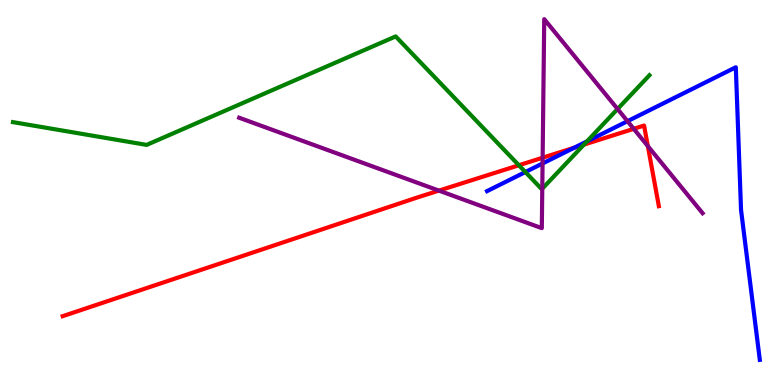[{'lines': ['blue', 'red'], 'intersections': [{'x': 7.41, 'y': 6.16}]}, {'lines': ['green', 'red'], 'intersections': [{'x': 6.7, 'y': 5.71}, {'x': 7.53, 'y': 6.24}]}, {'lines': ['purple', 'red'], 'intersections': [{'x': 5.66, 'y': 5.05}, {'x': 7.0, 'y': 5.9}, {'x': 8.18, 'y': 6.65}, {'x': 8.36, 'y': 6.21}]}, {'lines': ['blue', 'green'], 'intersections': [{'x': 6.78, 'y': 5.53}, {'x': 7.57, 'y': 6.33}]}, {'lines': ['blue', 'purple'], 'intersections': [{'x': 7.0, 'y': 5.75}, {'x': 8.1, 'y': 6.85}]}, {'lines': ['green', 'purple'], 'intersections': [{'x': 7.0, 'y': 5.1}, {'x': 7.97, 'y': 7.17}]}]